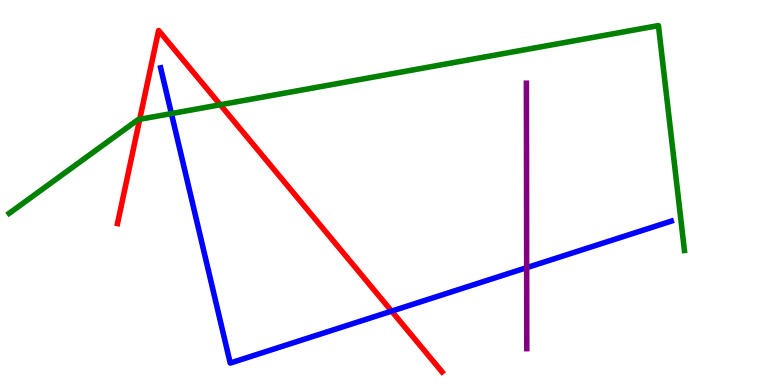[{'lines': ['blue', 'red'], 'intersections': [{'x': 5.05, 'y': 1.92}]}, {'lines': ['green', 'red'], 'intersections': [{'x': 1.8, 'y': 6.9}, {'x': 2.84, 'y': 7.28}]}, {'lines': ['purple', 'red'], 'intersections': []}, {'lines': ['blue', 'green'], 'intersections': [{'x': 2.21, 'y': 7.05}]}, {'lines': ['blue', 'purple'], 'intersections': [{'x': 6.8, 'y': 3.05}]}, {'lines': ['green', 'purple'], 'intersections': []}]